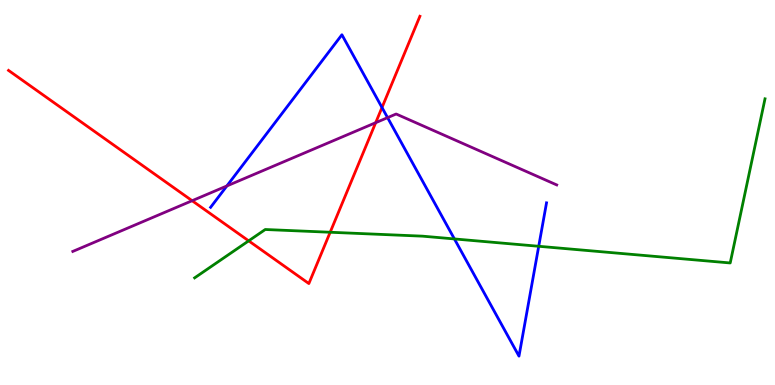[{'lines': ['blue', 'red'], 'intersections': [{'x': 4.93, 'y': 7.21}]}, {'lines': ['green', 'red'], 'intersections': [{'x': 3.21, 'y': 3.74}, {'x': 4.26, 'y': 3.97}]}, {'lines': ['purple', 'red'], 'intersections': [{'x': 2.48, 'y': 4.79}, {'x': 4.85, 'y': 6.81}]}, {'lines': ['blue', 'green'], 'intersections': [{'x': 5.86, 'y': 3.79}, {'x': 6.95, 'y': 3.6}]}, {'lines': ['blue', 'purple'], 'intersections': [{'x': 2.93, 'y': 5.17}, {'x': 5.0, 'y': 6.94}]}, {'lines': ['green', 'purple'], 'intersections': []}]